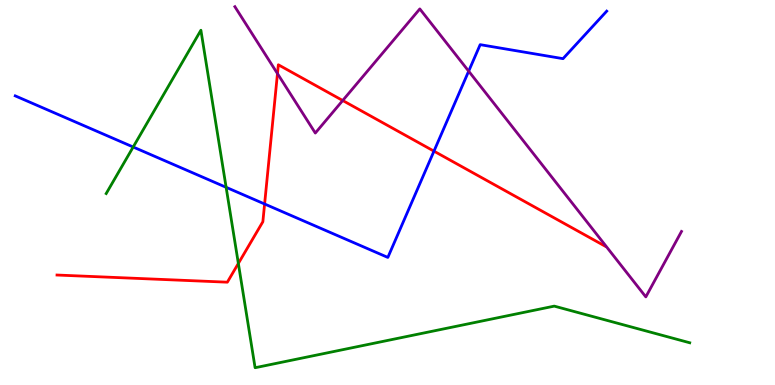[{'lines': ['blue', 'red'], 'intersections': [{'x': 3.41, 'y': 4.7}, {'x': 5.6, 'y': 6.07}]}, {'lines': ['green', 'red'], 'intersections': [{'x': 3.08, 'y': 3.16}]}, {'lines': ['purple', 'red'], 'intersections': [{'x': 3.58, 'y': 8.09}, {'x': 4.42, 'y': 7.39}]}, {'lines': ['blue', 'green'], 'intersections': [{'x': 1.72, 'y': 6.18}, {'x': 2.92, 'y': 5.13}]}, {'lines': ['blue', 'purple'], 'intersections': [{'x': 6.05, 'y': 8.15}]}, {'lines': ['green', 'purple'], 'intersections': []}]